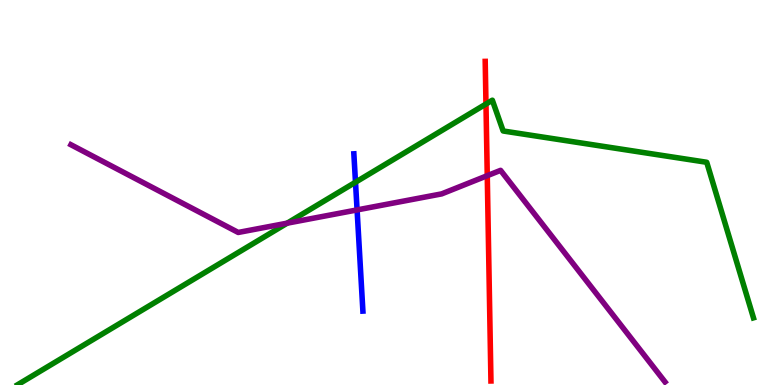[{'lines': ['blue', 'red'], 'intersections': []}, {'lines': ['green', 'red'], 'intersections': [{'x': 6.27, 'y': 7.3}]}, {'lines': ['purple', 'red'], 'intersections': [{'x': 6.29, 'y': 5.44}]}, {'lines': ['blue', 'green'], 'intersections': [{'x': 4.59, 'y': 5.27}]}, {'lines': ['blue', 'purple'], 'intersections': [{'x': 4.61, 'y': 4.55}]}, {'lines': ['green', 'purple'], 'intersections': [{'x': 3.71, 'y': 4.2}]}]